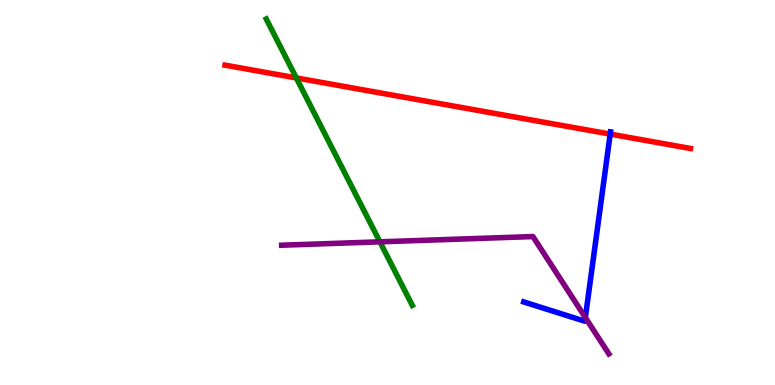[{'lines': ['blue', 'red'], 'intersections': [{'x': 7.87, 'y': 6.52}]}, {'lines': ['green', 'red'], 'intersections': [{'x': 3.82, 'y': 7.98}]}, {'lines': ['purple', 'red'], 'intersections': []}, {'lines': ['blue', 'green'], 'intersections': []}, {'lines': ['blue', 'purple'], 'intersections': [{'x': 7.55, 'y': 1.75}]}, {'lines': ['green', 'purple'], 'intersections': [{'x': 4.9, 'y': 3.72}]}]